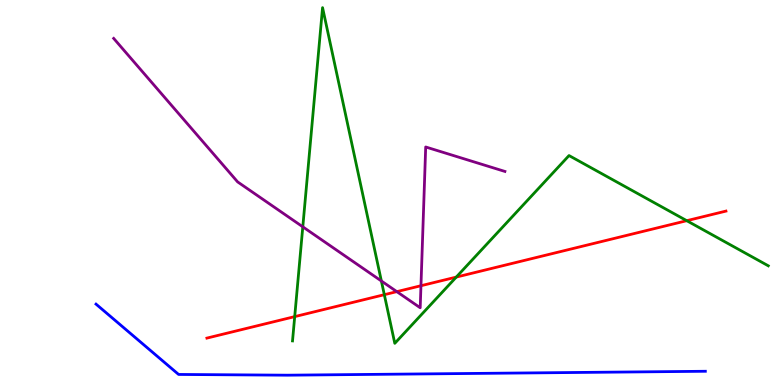[{'lines': ['blue', 'red'], 'intersections': []}, {'lines': ['green', 'red'], 'intersections': [{'x': 3.8, 'y': 1.78}, {'x': 4.96, 'y': 2.35}, {'x': 5.89, 'y': 2.8}, {'x': 8.86, 'y': 4.27}]}, {'lines': ['purple', 'red'], 'intersections': [{'x': 5.12, 'y': 2.43}, {'x': 5.43, 'y': 2.58}]}, {'lines': ['blue', 'green'], 'intersections': []}, {'lines': ['blue', 'purple'], 'intersections': []}, {'lines': ['green', 'purple'], 'intersections': [{'x': 3.91, 'y': 4.11}, {'x': 4.92, 'y': 2.7}]}]